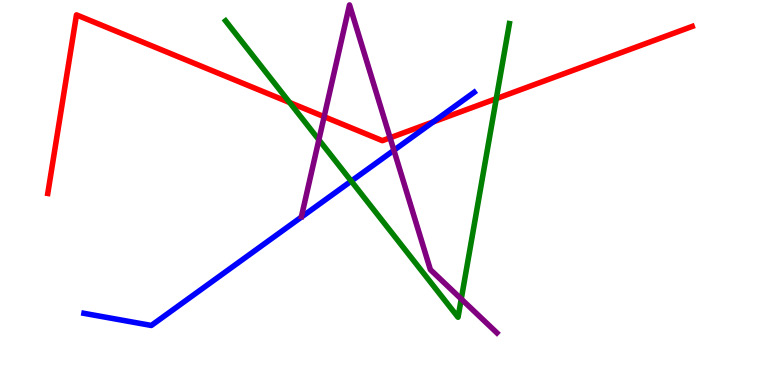[{'lines': ['blue', 'red'], 'intersections': [{'x': 5.59, 'y': 6.83}]}, {'lines': ['green', 'red'], 'intersections': [{'x': 3.74, 'y': 7.34}, {'x': 6.4, 'y': 7.44}]}, {'lines': ['purple', 'red'], 'intersections': [{'x': 4.18, 'y': 6.97}, {'x': 5.03, 'y': 6.42}]}, {'lines': ['blue', 'green'], 'intersections': [{'x': 4.53, 'y': 5.3}]}, {'lines': ['blue', 'purple'], 'intersections': [{'x': 5.08, 'y': 6.1}]}, {'lines': ['green', 'purple'], 'intersections': [{'x': 4.11, 'y': 6.37}, {'x': 5.95, 'y': 2.23}]}]